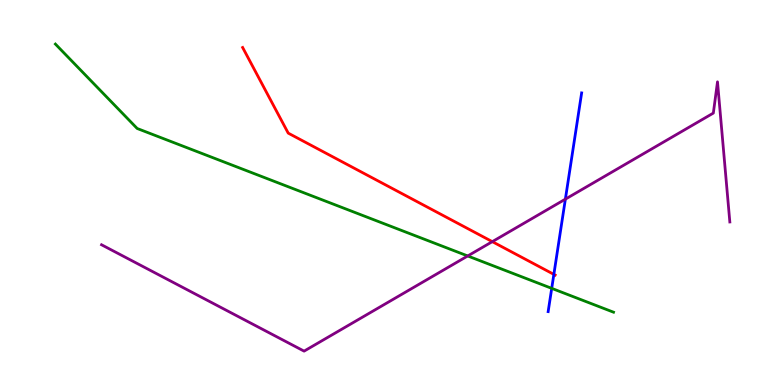[{'lines': ['blue', 'red'], 'intersections': [{'x': 7.15, 'y': 2.87}]}, {'lines': ['green', 'red'], 'intersections': []}, {'lines': ['purple', 'red'], 'intersections': [{'x': 6.35, 'y': 3.72}]}, {'lines': ['blue', 'green'], 'intersections': [{'x': 7.12, 'y': 2.51}]}, {'lines': ['blue', 'purple'], 'intersections': [{'x': 7.3, 'y': 4.83}]}, {'lines': ['green', 'purple'], 'intersections': [{'x': 6.03, 'y': 3.35}]}]